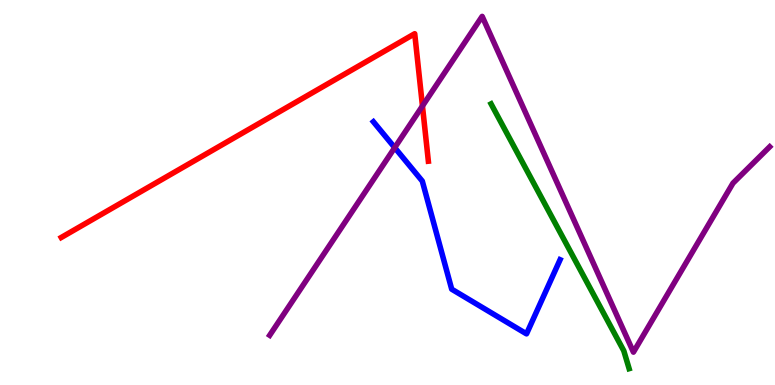[{'lines': ['blue', 'red'], 'intersections': []}, {'lines': ['green', 'red'], 'intersections': []}, {'lines': ['purple', 'red'], 'intersections': [{'x': 5.45, 'y': 7.25}]}, {'lines': ['blue', 'green'], 'intersections': []}, {'lines': ['blue', 'purple'], 'intersections': [{'x': 5.09, 'y': 6.17}]}, {'lines': ['green', 'purple'], 'intersections': []}]